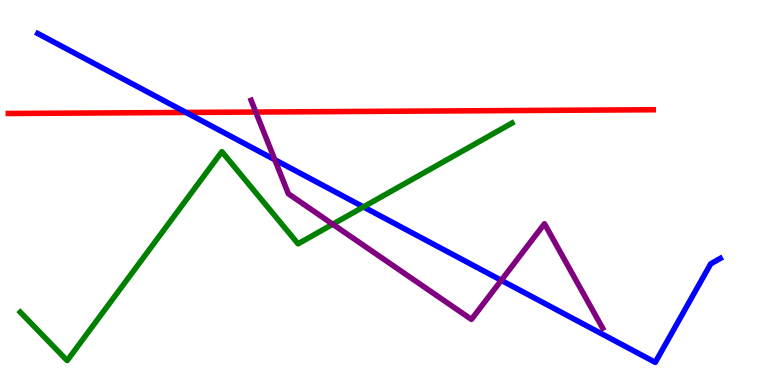[{'lines': ['blue', 'red'], 'intersections': [{'x': 2.4, 'y': 7.08}]}, {'lines': ['green', 'red'], 'intersections': []}, {'lines': ['purple', 'red'], 'intersections': [{'x': 3.3, 'y': 7.09}]}, {'lines': ['blue', 'green'], 'intersections': [{'x': 4.69, 'y': 4.63}]}, {'lines': ['blue', 'purple'], 'intersections': [{'x': 3.55, 'y': 5.85}, {'x': 6.47, 'y': 2.72}]}, {'lines': ['green', 'purple'], 'intersections': [{'x': 4.29, 'y': 4.18}]}]